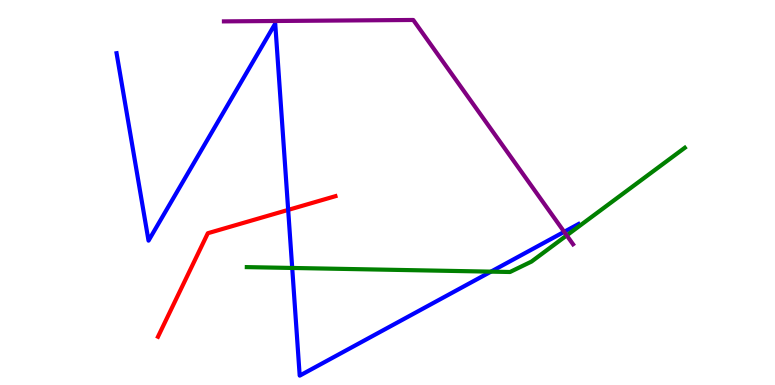[{'lines': ['blue', 'red'], 'intersections': [{'x': 3.72, 'y': 4.55}]}, {'lines': ['green', 'red'], 'intersections': []}, {'lines': ['purple', 'red'], 'intersections': []}, {'lines': ['blue', 'green'], 'intersections': [{'x': 3.77, 'y': 3.04}, {'x': 6.33, 'y': 2.94}]}, {'lines': ['blue', 'purple'], 'intersections': [{'x': 7.28, 'y': 3.98}]}, {'lines': ['green', 'purple'], 'intersections': [{'x': 7.31, 'y': 3.89}]}]